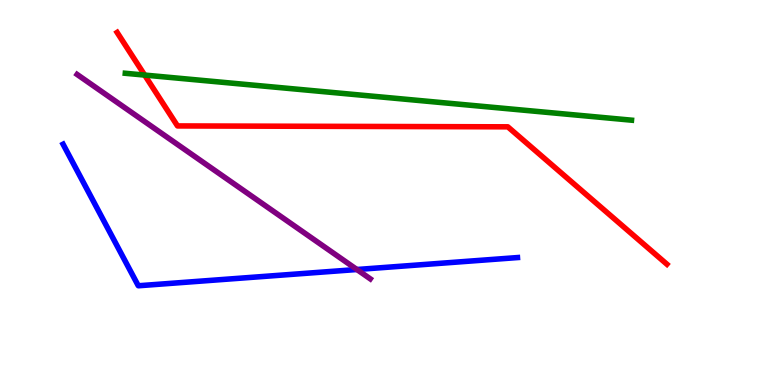[{'lines': ['blue', 'red'], 'intersections': []}, {'lines': ['green', 'red'], 'intersections': [{'x': 1.87, 'y': 8.05}]}, {'lines': ['purple', 'red'], 'intersections': []}, {'lines': ['blue', 'green'], 'intersections': []}, {'lines': ['blue', 'purple'], 'intersections': [{'x': 4.61, 'y': 3.0}]}, {'lines': ['green', 'purple'], 'intersections': []}]